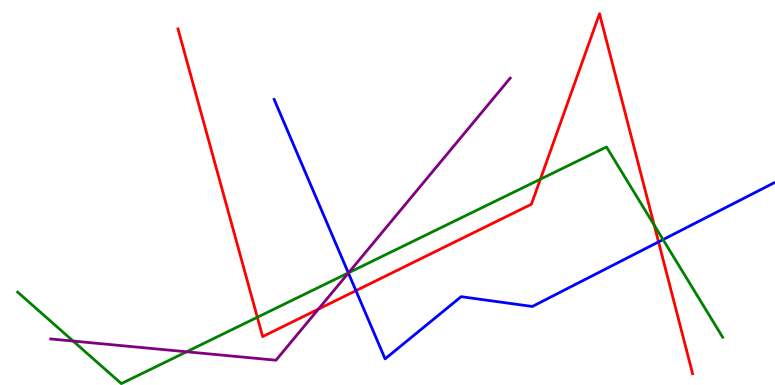[{'lines': ['blue', 'red'], 'intersections': [{'x': 4.59, 'y': 2.45}, {'x': 8.5, 'y': 3.72}]}, {'lines': ['green', 'red'], 'intersections': [{'x': 3.32, 'y': 1.76}, {'x': 6.97, 'y': 5.34}, {'x': 8.44, 'y': 4.15}]}, {'lines': ['purple', 'red'], 'intersections': [{'x': 4.11, 'y': 1.97}]}, {'lines': ['blue', 'green'], 'intersections': [{'x': 4.49, 'y': 2.91}, {'x': 8.56, 'y': 3.78}]}, {'lines': ['blue', 'purple'], 'intersections': [{'x': 4.5, 'y': 2.91}]}, {'lines': ['green', 'purple'], 'intersections': [{'x': 0.944, 'y': 1.14}, {'x': 2.41, 'y': 0.863}, {'x': 4.5, 'y': 2.92}]}]